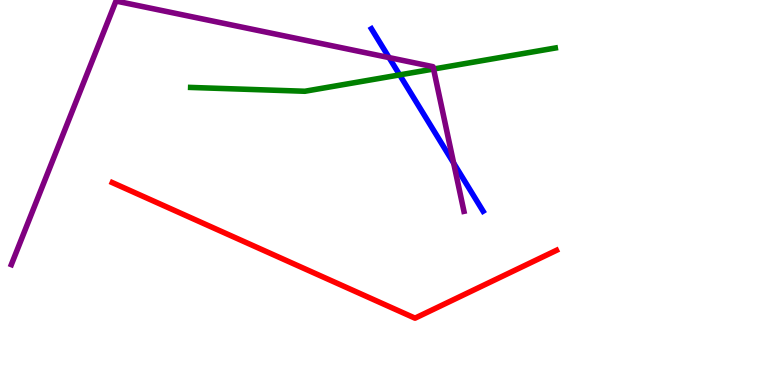[{'lines': ['blue', 'red'], 'intersections': []}, {'lines': ['green', 'red'], 'intersections': []}, {'lines': ['purple', 'red'], 'intersections': []}, {'lines': ['blue', 'green'], 'intersections': [{'x': 5.16, 'y': 8.05}]}, {'lines': ['blue', 'purple'], 'intersections': [{'x': 5.02, 'y': 8.5}, {'x': 5.85, 'y': 5.76}]}, {'lines': ['green', 'purple'], 'intersections': [{'x': 5.59, 'y': 8.21}]}]